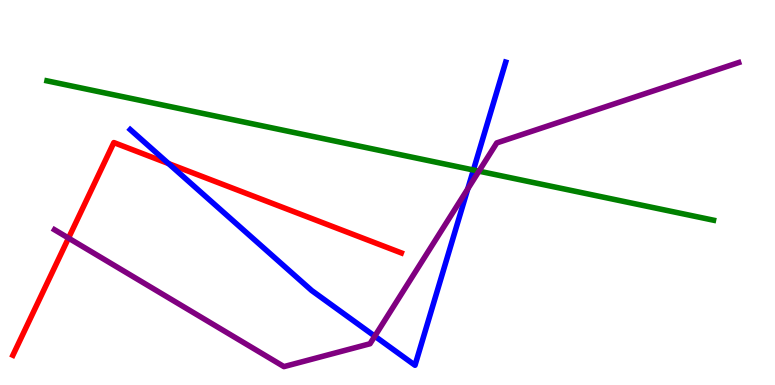[{'lines': ['blue', 'red'], 'intersections': [{'x': 2.17, 'y': 5.75}]}, {'lines': ['green', 'red'], 'intersections': []}, {'lines': ['purple', 'red'], 'intersections': [{'x': 0.884, 'y': 3.82}]}, {'lines': ['blue', 'green'], 'intersections': [{'x': 6.11, 'y': 5.58}]}, {'lines': ['blue', 'purple'], 'intersections': [{'x': 4.84, 'y': 1.27}, {'x': 6.04, 'y': 5.09}]}, {'lines': ['green', 'purple'], 'intersections': [{'x': 6.18, 'y': 5.55}]}]